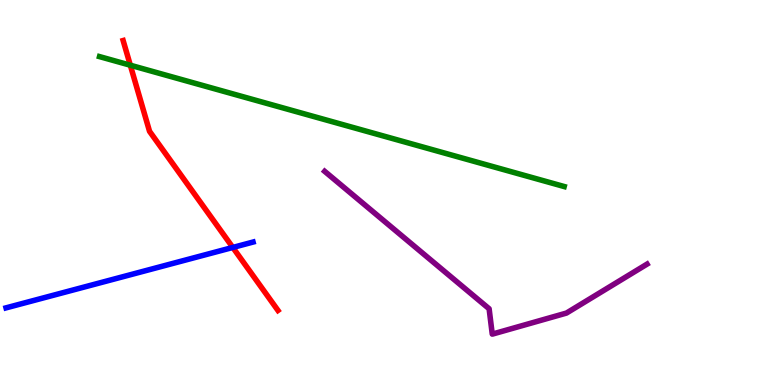[{'lines': ['blue', 'red'], 'intersections': [{'x': 3.0, 'y': 3.57}]}, {'lines': ['green', 'red'], 'intersections': [{'x': 1.68, 'y': 8.31}]}, {'lines': ['purple', 'red'], 'intersections': []}, {'lines': ['blue', 'green'], 'intersections': []}, {'lines': ['blue', 'purple'], 'intersections': []}, {'lines': ['green', 'purple'], 'intersections': []}]